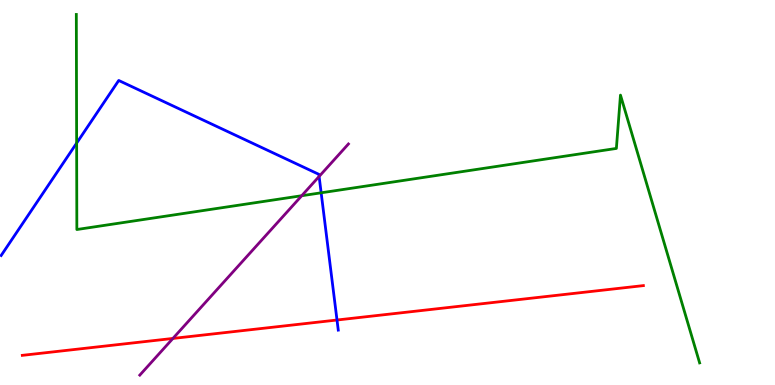[{'lines': ['blue', 'red'], 'intersections': [{'x': 4.35, 'y': 1.69}]}, {'lines': ['green', 'red'], 'intersections': []}, {'lines': ['purple', 'red'], 'intersections': [{'x': 2.23, 'y': 1.21}]}, {'lines': ['blue', 'green'], 'intersections': [{'x': 0.989, 'y': 6.28}, {'x': 4.14, 'y': 4.99}]}, {'lines': ['blue', 'purple'], 'intersections': [{'x': 4.12, 'y': 5.42}]}, {'lines': ['green', 'purple'], 'intersections': [{'x': 3.89, 'y': 4.92}]}]